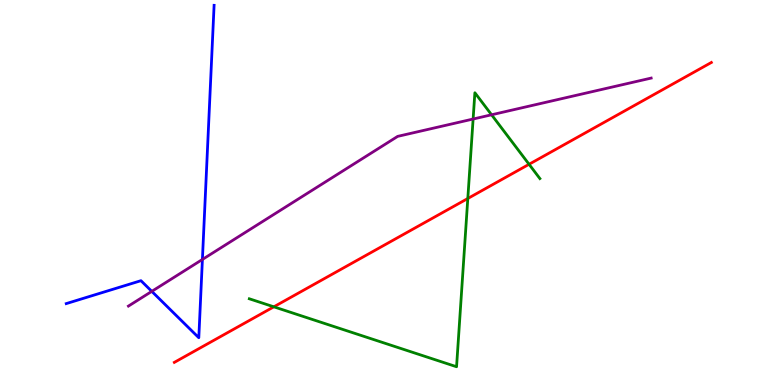[{'lines': ['blue', 'red'], 'intersections': []}, {'lines': ['green', 'red'], 'intersections': [{'x': 3.53, 'y': 2.03}, {'x': 6.04, 'y': 4.84}, {'x': 6.83, 'y': 5.73}]}, {'lines': ['purple', 'red'], 'intersections': []}, {'lines': ['blue', 'green'], 'intersections': []}, {'lines': ['blue', 'purple'], 'intersections': [{'x': 1.96, 'y': 2.43}, {'x': 2.61, 'y': 3.26}]}, {'lines': ['green', 'purple'], 'intersections': [{'x': 6.1, 'y': 6.91}, {'x': 6.34, 'y': 7.02}]}]